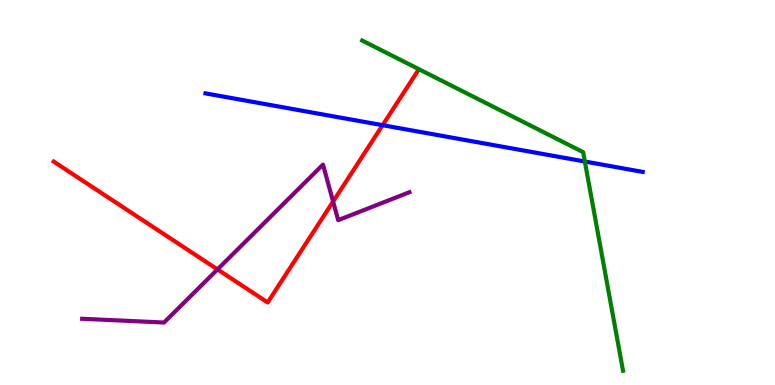[{'lines': ['blue', 'red'], 'intersections': [{'x': 4.94, 'y': 6.75}]}, {'lines': ['green', 'red'], 'intersections': []}, {'lines': ['purple', 'red'], 'intersections': [{'x': 2.81, 'y': 3.0}, {'x': 4.3, 'y': 4.77}]}, {'lines': ['blue', 'green'], 'intersections': [{'x': 7.55, 'y': 5.8}]}, {'lines': ['blue', 'purple'], 'intersections': []}, {'lines': ['green', 'purple'], 'intersections': []}]